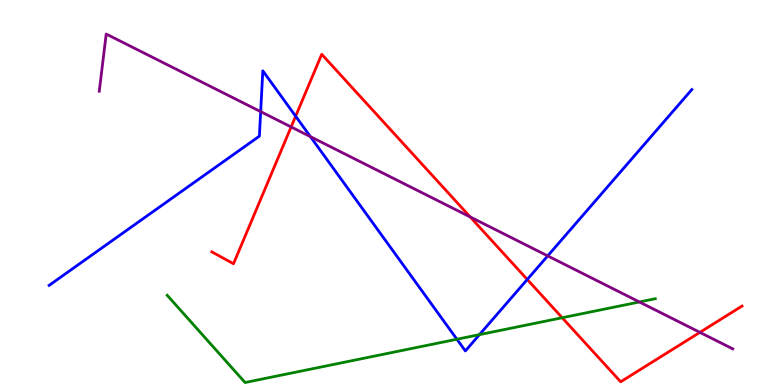[{'lines': ['blue', 'red'], 'intersections': [{'x': 3.81, 'y': 6.98}, {'x': 6.8, 'y': 2.74}]}, {'lines': ['green', 'red'], 'intersections': [{'x': 7.25, 'y': 1.75}]}, {'lines': ['purple', 'red'], 'intersections': [{'x': 3.76, 'y': 6.7}, {'x': 6.07, 'y': 4.37}, {'x': 9.03, 'y': 1.37}]}, {'lines': ['blue', 'green'], 'intersections': [{'x': 5.9, 'y': 1.19}, {'x': 6.19, 'y': 1.31}]}, {'lines': ['blue', 'purple'], 'intersections': [{'x': 3.36, 'y': 7.1}, {'x': 4.01, 'y': 6.45}, {'x': 7.07, 'y': 3.35}]}, {'lines': ['green', 'purple'], 'intersections': [{'x': 8.25, 'y': 2.16}]}]